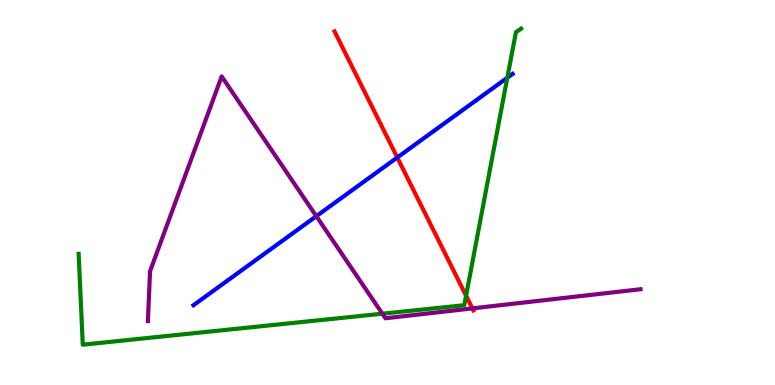[{'lines': ['blue', 'red'], 'intersections': [{'x': 5.13, 'y': 5.91}]}, {'lines': ['green', 'red'], 'intersections': [{'x': 6.01, 'y': 2.32}]}, {'lines': ['purple', 'red'], 'intersections': [{'x': 6.1, 'y': 1.99}]}, {'lines': ['blue', 'green'], 'intersections': [{'x': 6.55, 'y': 7.98}]}, {'lines': ['blue', 'purple'], 'intersections': [{'x': 4.08, 'y': 4.39}]}, {'lines': ['green', 'purple'], 'intersections': [{'x': 4.93, 'y': 1.85}]}]